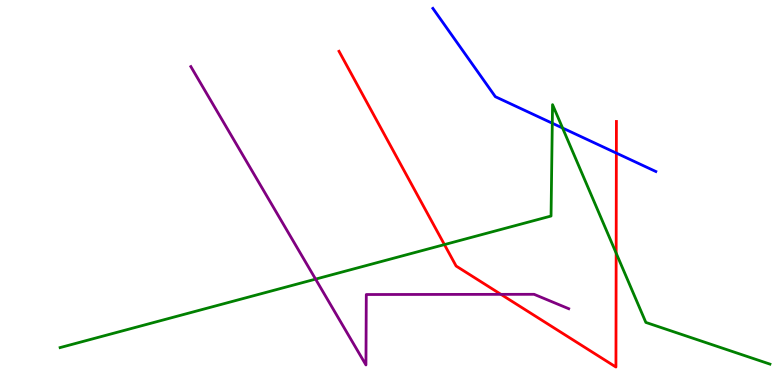[{'lines': ['blue', 'red'], 'intersections': [{'x': 7.95, 'y': 6.02}]}, {'lines': ['green', 'red'], 'intersections': [{'x': 5.73, 'y': 3.65}, {'x': 7.95, 'y': 3.43}]}, {'lines': ['purple', 'red'], 'intersections': [{'x': 6.46, 'y': 2.35}]}, {'lines': ['blue', 'green'], 'intersections': [{'x': 7.13, 'y': 6.8}, {'x': 7.26, 'y': 6.67}]}, {'lines': ['blue', 'purple'], 'intersections': []}, {'lines': ['green', 'purple'], 'intersections': [{'x': 4.07, 'y': 2.75}]}]